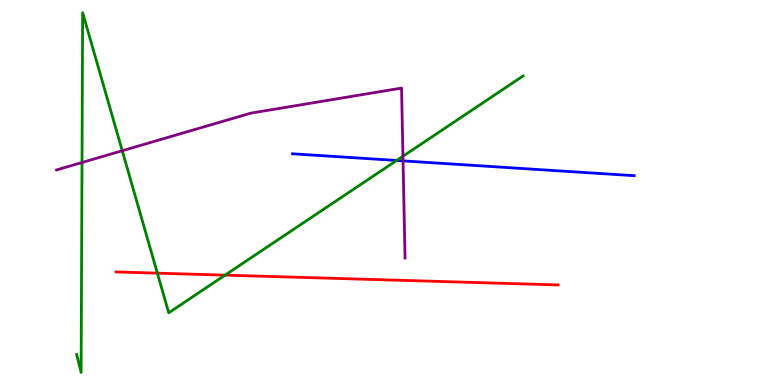[{'lines': ['blue', 'red'], 'intersections': []}, {'lines': ['green', 'red'], 'intersections': [{'x': 2.03, 'y': 2.9}, {'x': 2.9, 'y': 2.85}]}, {'lines': ['purple', 'red'], 'intersections': []}, {'lines': ['blue', 'green'], 'intersections': [{'x': 5.12, 'y': 5.83}]}, {'lines': ['blue', 'purple'], 'intersections': [{'x': 5.2, 'y': 5.82}]}, {'lines': ['green', 'purple'], 'intersections': [{'x': 1.06, 'y': 5.78}, {'x': 1.58, 'y': 6.08}, {'x': 5.2, 'y': 5.94}]}]